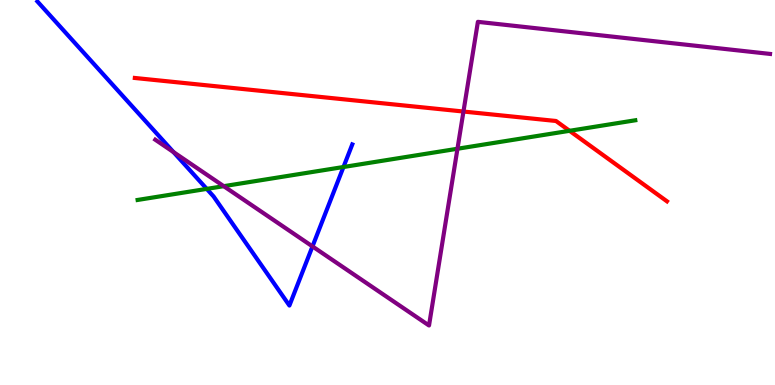[{'lines': ['blue', 'red'], 'intersections': []}, {'lines': ['green', 'red'], 'intersections': [{'x': 7.35, 'y': 6.6}]}, {'lines': ['purple', 'red'], 'intersections': [{'x': 5.98, 'y': 7.1}]}, {'lines': ['blue', 'green'], 'intersections': [{'x': 2.67, 'y': 5.09}, {'x': 4.43, 'y': 5.66}]}, {'lines': ['blue', 'purple'], 'intersections': [{'x': 2.24, 'y': 6.05}, {'x': 4.03, 'y': 3.6}]}, {'lines': ['green', 'purple'], 'intersections': [{'x': 2.89, 'y': 5.16}, {'x': 5.9, 'y': 6.14}]}]